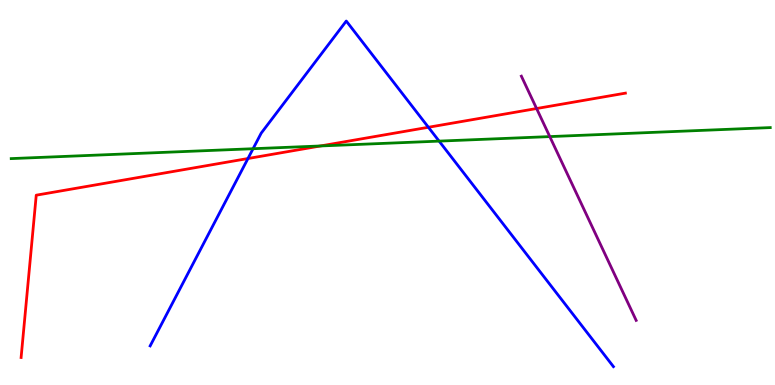[{'lines': ['blue', 'red'], 'intersections': [{'x': 3.2, 'y': 5.88}, {'x': 5.53, 'y': 6.69}]}, {'lines': ['green', 'red'], 'intersections': [{'x': 4.13, 'y': 6.21}]}, {'lines': ['purple', 'red'], 'intersections': [{'x': 6.92, 'y': 7.18}]}, {'lines': ['blue', 'green'], 'intersections': [{'x': 3.27, 'y': 6.14}, {'x': 5.67, 'y': 6.33}]}, {'lines': ['blue', 'purple'], 'intersections': []}, {'lines': ['green', 'purple'], 'intersections': [{'x': 7.09, 'y': 6.45}]}]